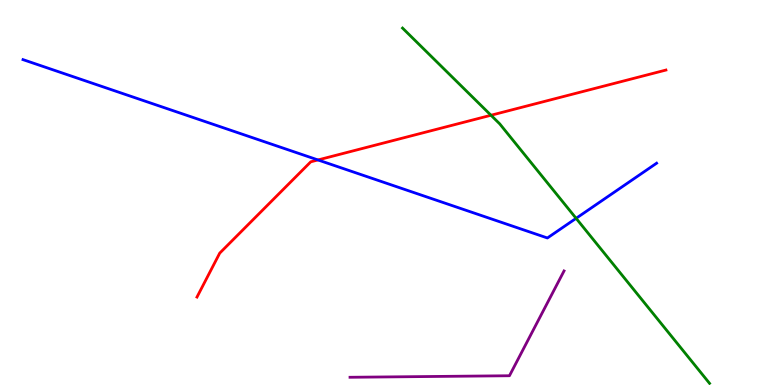[{'lines': ['blue', 'red'], 'intersections': [{'x': 4.1, 'y': 5.85}]}, {'lines': ['green', 'red'], 'intersections': [{'x': 6.34, 'y': 7.01}]}, {'lines': ['purple', 'red'], 'intersections': []}, {'lines': ['blue', 'green'], 'intersections': [{'x': 7.43, 'y': 4.33}]}, {'lines': ['blue', 'purple'], 'intersections': []}, {'lines': ['green', 'purple'], 'intersections': []}]